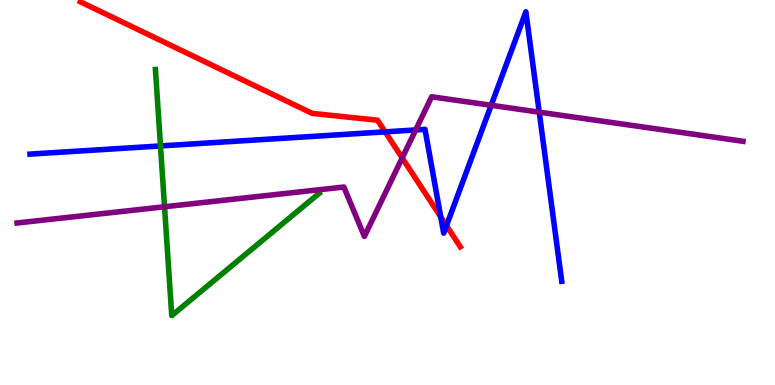[{'lines': ['blue', 'red'], 'intersections': [{'x': 4.97, 'y': 6.58}, {'x': 5.69, 'y': 4.37}, {'x': 5.76, 'y': 4.14}]}, {'lines': ['green', 'red'], 'intersections': []}, {'lines': ['purple', 'red'], 'intersections': [{'x': 5.19, 'y': 5.9}]}, {'lines': ['blue', 'green'], 'intersections': [{'x': 2.07, 'y': 6.21}]}, {'lines': ['blue', 'purple'], 'intersections': [{'x': 5.36, 'y': 6.62}, {'x': 6.34, 'y': 7.27}, {'x': 6.96, 'y': 7.09}]}, {'lines': ['green', 'purple'], 'intersections': [{'x': 2.12, 'y': 4.63}]}]